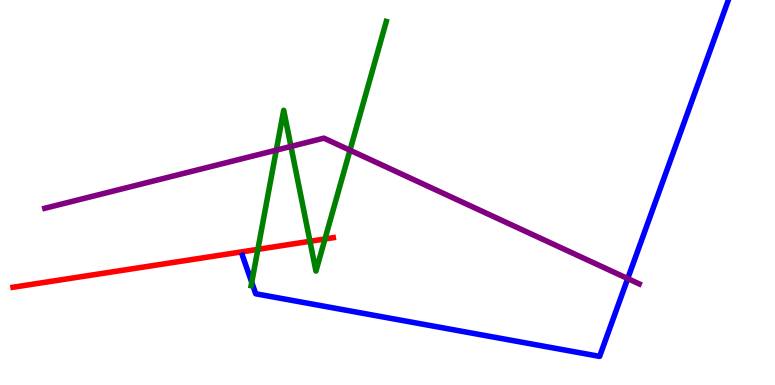[{'lines': ['blue', 'red'], 'intersections': []}, {'lines': ['green', 'red'], 'intersections': [{'x': 3.33, 'y': 3.52}, {'x': 4.0, 'y': 3.73}, {'x': 4.19, 'y': 3.79}]}, {'lines': ['purple', 'red'], 'intersections': []}, {'lines': ['blue', 'green'], 'intersections': [{'x': 3.25, 'y': 2.67}]}, {'lines': ['blue', 'purple'], 'intersections': [{'x': 8.1, 'y': 2.76}]}, {'lines': ['green', 'purple'], 'intersections': [{'x': 3.57, 'y': 6.1}, {'x': 3.75, 'y': 6.2}, {'x': 4.52, 'y': 6.1}]}]